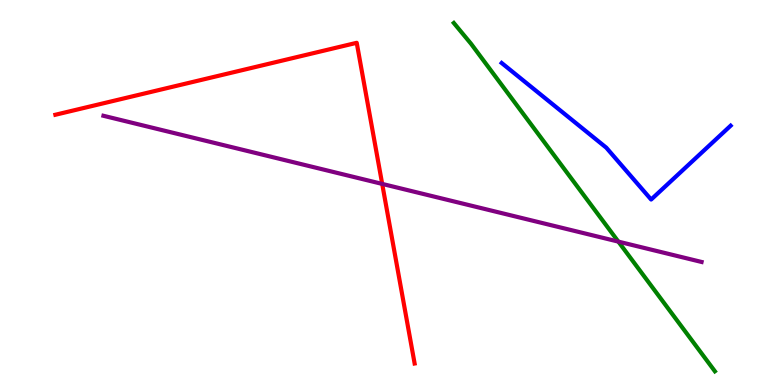[{'lines': ['blue', 'red'], 'intersections': []}, {'lines': ['green', 'red'], 'intersections': []}, {'lines': ['purple', 'red'], 'intersections': [{'x': 4.93, 'y': 5.22}]}, {'lines': ['blue', 'green'], 'intersections': []}, {'lines': ['blue', 'purple'], 'intersections': []}, {'lines': ['green', 'purple'], 'intersections': [{'x': 7.98, 'y': 3.72}]}]